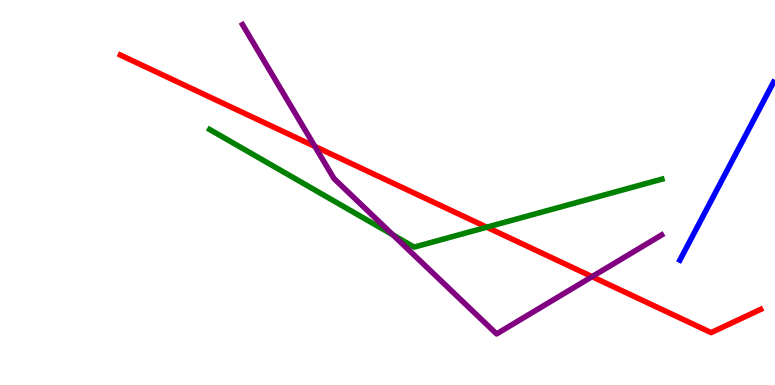[{'lines': ['blue', 'red'], 'intersections': []}, {'lines': ['green', 'red'], 'intersections': [{'x': 6.28, 'y': 4.1}]}, {'lines': ['purple', 'red'], 'intersections': [{'x': 4.06, 'y': 6.2}, {'x': 7.64, 'y': 2.81}]}, {'lines': ['blue', 'green'], 'intersections': []}, {'lines': ['blue', 'purple'], 'intersections': []}, {'lines': ['green', 'purple'], 'intersections': [{'x': 5.07, 'y': 3.9}]}]